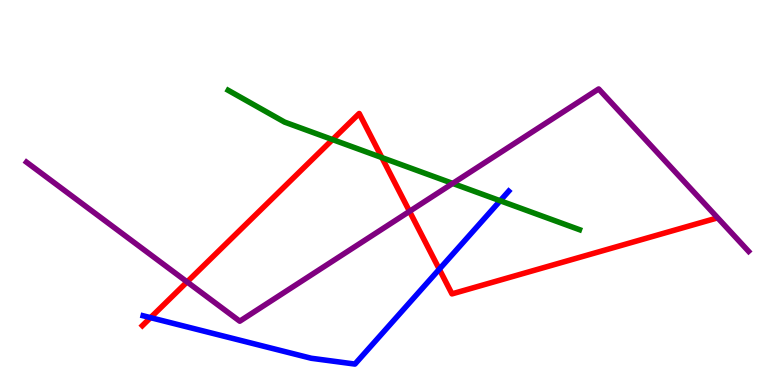[{'lines': ['blue', 'red'], 'intersections': [{'x': 1.94, 'y': 1.75}, {'x': 5.67, 'y': 3.01}]}, {'lines': ['green', 'red'], 'intersections': [{'x': 4.29, 'y': 6.37}, {'x': 4.93, 'y': 5.91}]}, {'lines': ['purple', 'red'], 'intersections': [{'x': 2.41, 'y': 2.68}, {'x': 5.28, 'y': 4.51}]}, {'lines': ['blue', 'green'], 'intersections': [{'x': 6.45, 'y': 4.79}]}, {'lines': ['blue', 'purple'], 'intersections': []}, {'lines': ['green', 'purple'], 'intersections': [{'x': 5.84, 'y': 5.24}]}]